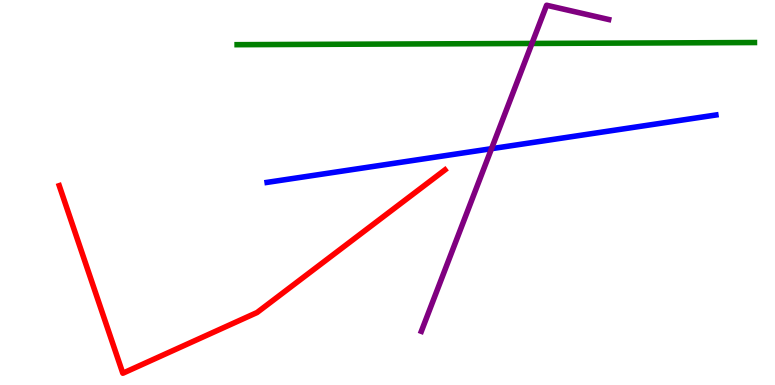[{'lines': ['blue', 'red'], 'intersections': []}, {'lines': ['green', 'red'], 'intersections': []}, {'lines': ['purple', 'red'], 'intersections': []}, {'lines': ['blue', 'green'], 'intersections': []}, {'lines': ['blue', 'purple'], 'intersections': [{'x': 6.34, 'y': 6.14}]}, {'lines': ['green', 'purple'], 'intersections': [{'x': 6.86, 'y': 8.87}]}]